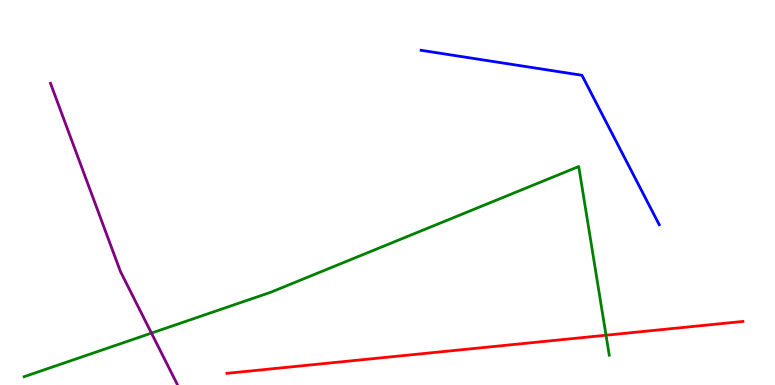[{'lines': ['blue', 'red'], 'intersections': []}, {'lines': ['green', 'red'], 'intersections': [{'x': 7.82, 'y': 1.29}]}, {'lines': ['purple', 'red'], 'intersections': []}, {'lines': ['blue', 'green'], 'intersections': []}, {'lines': ['blue', 'purple'], 'intersections': []}, {'lines': ['green', 'purple'], 'intersections': [{'x': 1.95, 'y': 1.35}]}]